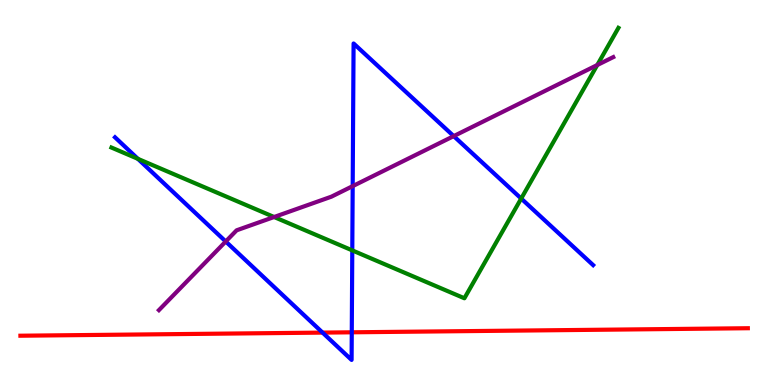[{'lines': ['blue', 'red'], 'intersections': [{'x': 4.16, 'y': 1.36}, {'x': 4.54, 'y': 1.37}]}, {'lines': ['green', 'red'], 'intersections': []}, {'lines': ['purple', 'red'], 'intersections': []}, {'lines': ['blue', 'green'], 'intersections': [{'x': 1.78, 'y': 5.87}, {'x': 4.55, 'y': 3.5}, {'x': 6.73, 'y': 4.84}]}, {'lines': ['blue', 'purple'], 'intersections': [{'x': 2.91, 'y': 3.73}, {'x': 4.55, 'y': 5.17}, {'x': 5.85, 'y': 6.46}]}, {'lines': ['green', 'purple'], 'intersections': [{'x': 3.54, 'y': 4.36}, {'x': 7.71, 'y': 8.31}]}]